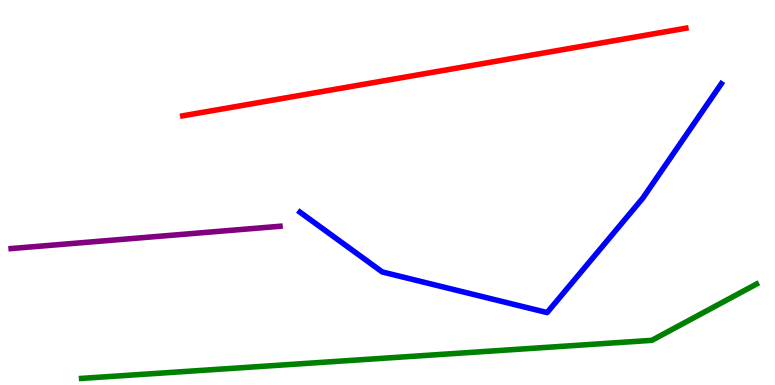[{'lines': ['blue', 'red'], 'intersections': []}, {'lines': ['green', 'red'], 'intersections': []}, {'lines': ['purple', 'red'], 'intersections': []}, {'lines': ['blue', 'green'], 'intersections': []}, {'lines': ['blue', 'purple'], 'intersections': []}, {'lines': ['green', 'purple'], 'intersections': []}]